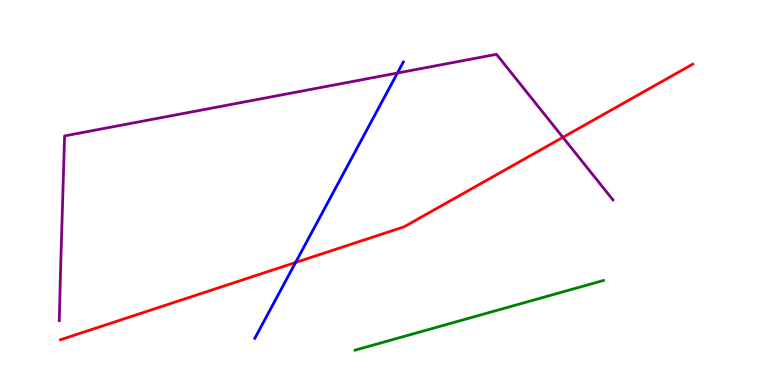[{'lines': ['blue', 'red'], 'intersections': [{'x': 3.81, 'y': 3.18}]}, {'lines': ['green', 'red'], 'intersections': []}, {'lines': ['purple', 'red'], 'intersections': [{'x': 7.26, 'y': 6.43}]}, {'lines': ['blue', 'green'], 'intersections': []}, {'lines': ['blue', 'purple'], 'intersections': [{'x': 5.13, 'y': 8.1}]}, {'lines': ['green', 'purple'], 'intersections': []}]